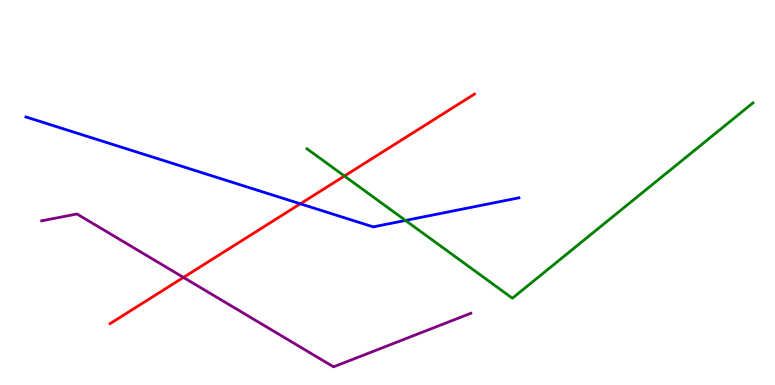[{'lines': ['blue', 'red'], 'intersections': [{'x': 3.88, 'y': 4.71}]}, {'lines': ['green', 'red'], 'intersections': [{'x': 4.44, 'y': 5.43}]}, {'lines': ['purple', 'red'], 'intersections': [{'x': 2.37, 'y': 2.79}]}, {'lines': ['blue', 'green'], 'intersections': [{'x': 5.23, 'y': 4.27}]}, {'lines': ['blue', 'purple'], 'intersections': []}, {'lines': ['green', 'purple'], 'intersections': []}]